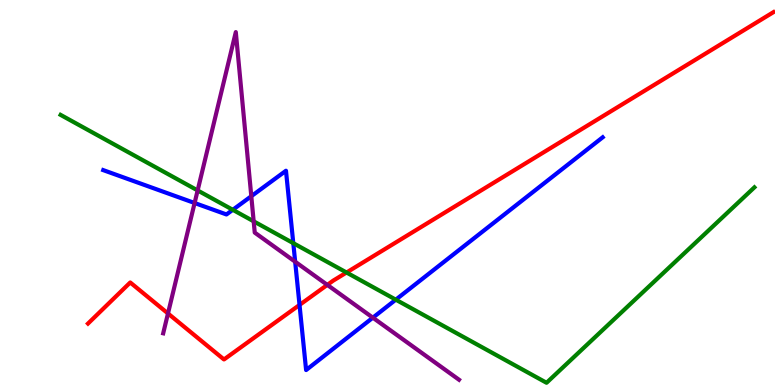[{'lines': ['blue', 'red'], 'intersections': [{'x': 3.86, 'y': 2.08}]}, {'lines': ['green', 'red'], 'intersections': [{'x': 4.47, 'y': 2.92}]}, {'lines': ['purple', 'red'], 'intersections': [{'x': 2.17, 'y': 1.86}, {'x': 4.22, 'y': 2.6}]}, {'lines': ['blue', 'green'], 'intersections': [{'x': 3.0, 'y': 4.55}, {'x': 3.78, 'y': 3.68}, {'x': 5.11, 'y': 2.22}]}, {'lines': ['blue', 'purple'], 'intersections': [{'x': 2.51, 'y': 4.73}, {'x': 3.24, 'y': 4.9}, {'x': 3.81, 'y': 3.2}, {'x': 4.81, 'y': 1.75}]}, {'lines': ['green', 'purple'], 'intersections': [{'x': 2.55, 'y': 5.05}, {'x': 3.27, 'y': 4.25}]}]